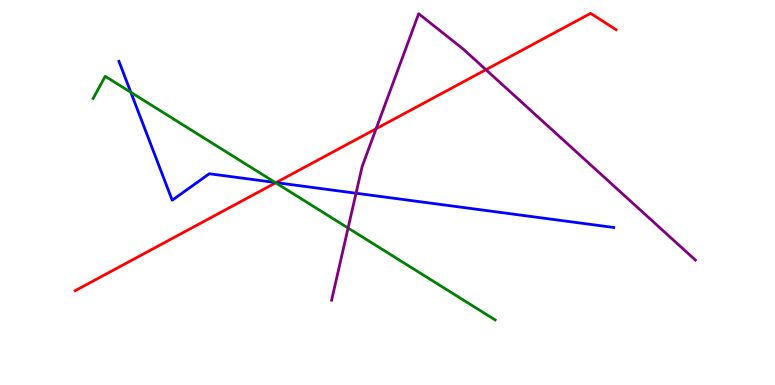[{'lines': ['blue', 'red'], 'intersections': [{'x': 3.56, 'y': 5.26}]}, {'lines': ['green', 'red'], 'intersections': [{'x': 3.56, 'y': 5.25}]}, {'lines': ['purple', 'red'], 'intersections': [{'x': 4.85, 'y': 6.66}, {'x': 6.27, 'y': 8.19}]}, {'lines': ['blue', 'green'], 'intersections': [{'x': 1.69, 'y': 7.6}, {'x': 3.55, 'y': 5.26}]}, {'lines': ['blue', 'purple'], 'intersections': [{'x': 4.59, 'y': 4.98}]}, {'lines': ['green', 'purple'], 'intersections': [{'x': 4.49, 'y': 4.08}]}]